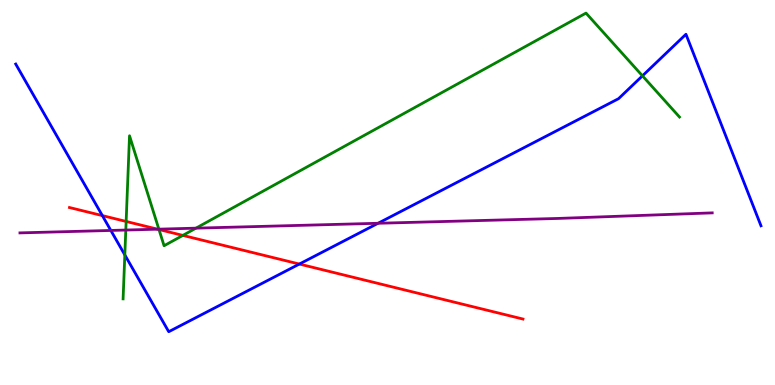[{'lines': ['blue', 'red'], 'intersections': [{'x': 1.32, 'y': 4.4}, {'x': 3.86, 'y': 3.14}]}, {'lines': ['green', 'red'], 'intersections': [{'x': 1.63, 'y': 4.25}, {'x': 2.05, 'y': 4.04}, {'x': 2.36, 'y': 3.89}]}, {'lines': ['purple', 'red'], 'intersections': [{'x': 2.03, 'y': 4.05}]}, {'lines': ['blue', 'green'], 'intersections': [{'x': 1.61, 'y': 3.38}, {'x': 8.29, 'y': 8.03}]}, {'lines': ['blue', 'purple'], 'intersections': [{'x': 1.43, 'y': 4.01}, {'x': 4.88, 'y': 4.2}]}, {'lines': ['green', 'purple'], 'intersections': [{'x': 1.62, 'y': 4.02}, {'x': 2.05, 'y': 4.05}, {'x': 2.53, 'y': 4.07}]}]